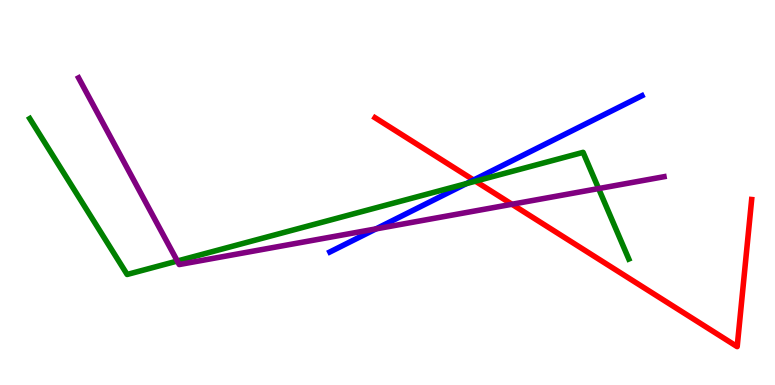[{'lines': ['blue', 'red'], 'intersections': [{'x': 6.11, 'y': 5.32}]}, {'lines': ['green', 'red'], 'intersections': [{'x': 6.13, 'y': 5.29}]}, {'lines': ['purple', 'red'], 'intersections': [{'x': 6.61, 'y': 4.69}]}, {'lines': ['blue', 'green'], 'intersections': [{'x': 6.02, 'y': 5.23}]}, {'lines': ['blue', 'purple'], 'intersections': [{'x': 4.85, 'y': 4.05}]}, {'lines': ['green', 'purple'], 'intersections': [{'x': 2.29, 'y': 3.22}, {'x': 7.72, 'y': 5.1}]}]